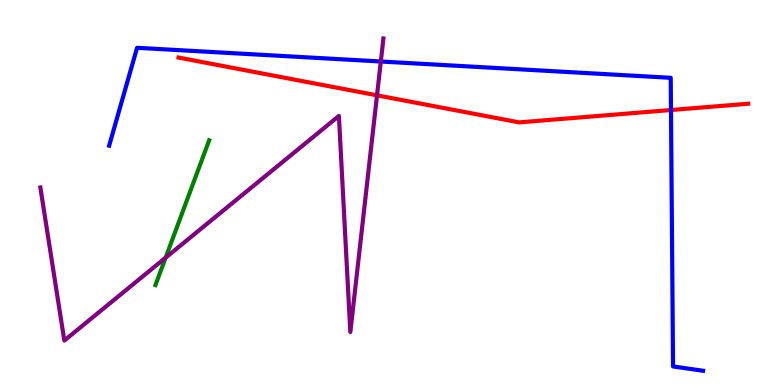[{'lines': ['blue', 'red'], 'intersections': [{'x': 8.66, 'y': 7.14}]}, {'lines': ['green', 'red'], 'intersections': []}, {'lines': ['purple', 'red'], 'intersections': [{'x': 4.86, 'y': 7.52}]}, {'lines': ['blue', 'green'], 'intersections': []}, {'lines': ['blue', 'purple'], 'intersections': [{'x': 4.91, 'y': 8.4}]}, {'lines': ['green', 'purple'], 'intersections': [{'x': 2.14, 'y': 3.31}]}]